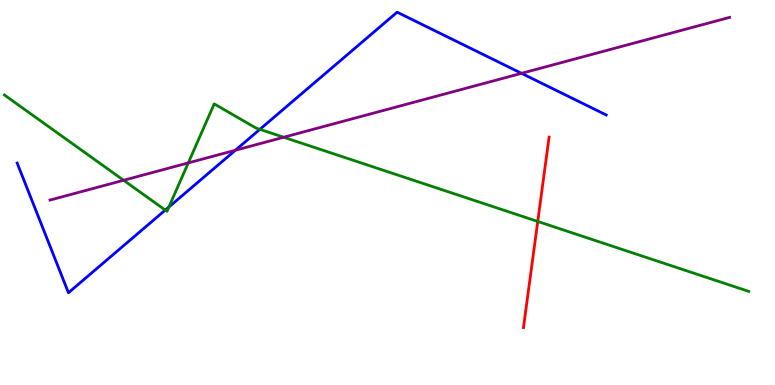[{'lines': ['blue', 'red'], 'intersections': []}, {'lines': ['green', 'red'], 'intersections': [{'x': 6.94, 'y': 4.25}]}, {'lines': ['purple', 'red'], 'intersections': []}, {'lines': ['blue', 'green'], 'intersections': [{'x': 2.13, 'y': 4.54}, {'x': 2.18, 'y': 4.62}, {'x': 3.35, 'y': 6.64}]}, {'lines': ['blue', 'purple'], 'intersections': [{'x': 3.04, 'y': 6.1}, {'x': 6.73, 'y': 8.1}]}, {'lines': ['green', 'purple'], 'intersections': [{'x': 1.6, 'y': 5.32}, {'x': 2.43, 'y': 5.77}, {'x': 3.66, 'y': 6.44}]}]